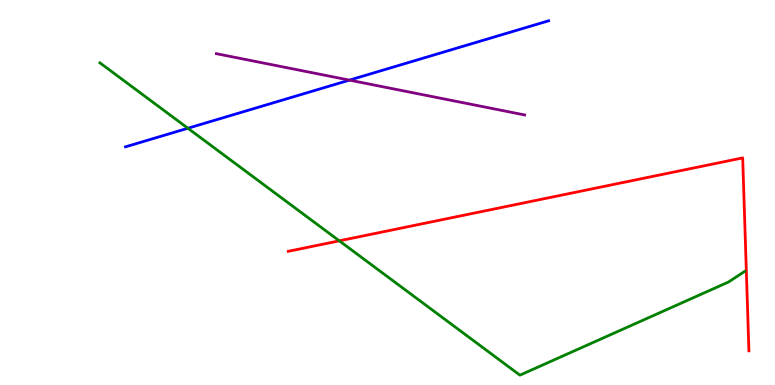[{'lines': ['blue', 'red'], 'intersections': []}, {'lines': ['green', 'red'], 'intersections': [{'x': 4.38, 'y': 3.74}]}, {'lines': ['purple', 'red'], 'intersections': []}, {'lines': ['blue', 'green'], 'intersections': [{'x': 2.42, 'y': 6.67}]}, {'lines': ['blue', 'purple'], 'intersections': [{'x': 4.51, 'y': 7.92}]}, {'lines': ['green', 'purple'], 'intersections': []}]